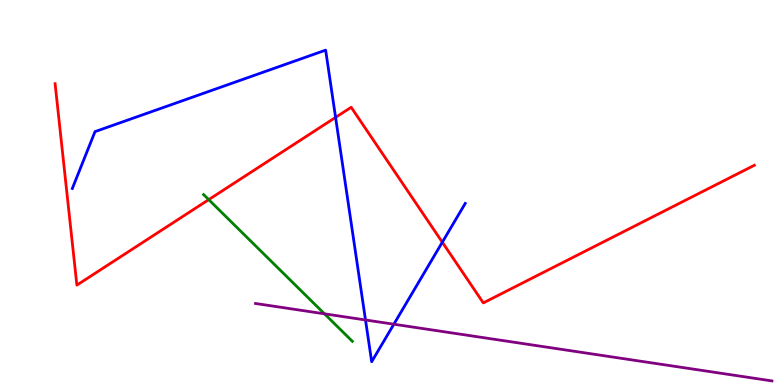[{'lines': ['blue', 'red'], 'intersections': [{'x': 4.33, 'y': 6.95}, {'x': 5.71, 'y': 3.71}]}, {'lines': ['green', 'red'], 'intersections': [{'x': 2.69, 'y': 4.81}]}, {'lines': ['purple', 'red'], 'intersections': []}, {'lines': ['blue', 'green'], 'intersections': []}, {'lines': ['blue', 'purple'], 'intersections': [{'x': 4.72, 'y': 1.69}, {'x': 5.08, 'y': 1.58}]}, {'lines': ['green', 'purple'], 'intersections': [{'x': 4.19, 'y': 1.85}]}]